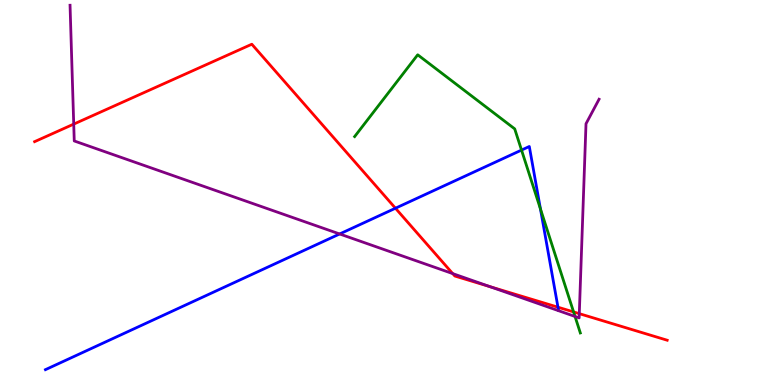[{'lines': ['blue', 'red'], 'intersections': [{'x': 5.1, 'y': 4.59}, {'x': 7.2, 'y': 2.02}]}, {'lines': ['green', 'red'], 'intersections': [{'x': 7.4, 'y': 1.9}]}, {'lines': ['purple', 'red'], 'intersections': [{'x': 0.951, 'y': 6.78}, {'x': 5.84, 'y': 2.89}, {'x': 6.32, 'y': 2.55}, {'x': 7.47, 'y': 1.85}]}, {'lines': ['blue', 'green'], 'intersections': [{'x': 6.73, 'y': 6.1}, {'x': 6.97, 'y': 4.57}]}, {'lines': ['blue', 'purple'], 'intersections': [{'x': 4.38, 'y': 3.92}]}, {'lines': ['green', 'purple'], 'intersections': [{'x': 7.42, 'y': 1.78}]}]